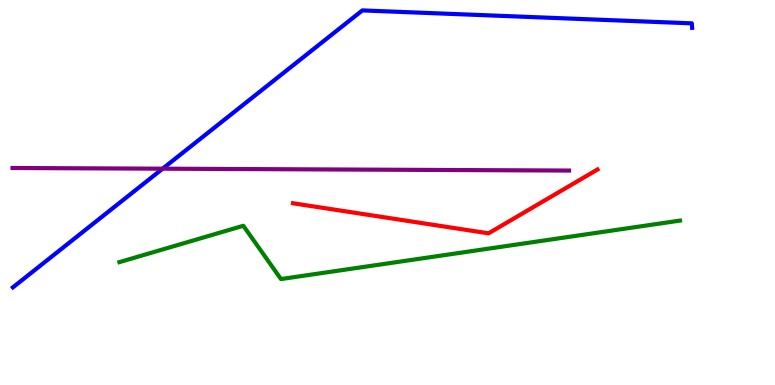[{'lines': ['blue', 'red'], 'intersections': []}, {'lines': ['green', 'red'], 'intersections': []}, {'lines': ['purple', 'red'], 'intersections': []}, {'lines': ['blue', 'green'], 'intersections': []}, {'lines': ['blue', 'purple'], 'intersections': [{'x': 2.1, 'y': 5.62}]}, {'lines': ['green', 'purple'], 'intersections': []}]